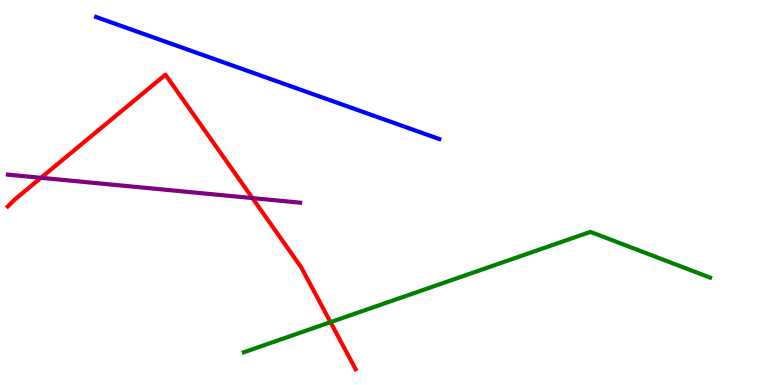[{'lines': ['blue', 'red'], 'intersections': []}, {'lines': ['green', 'red'], 'intersections': [{'x': 4.26, 'y': 1.63}]}, {'lines': ['purple', 'red'], 'intersections': [{'x': 0.529, 'y': 5.38}, {'x': 3.26, 'y': 4.85}]}, {'lines': ['blue', 'green'], 'intersections': []}, {'lines': ['blue', 'purple'], 'intersections': []}, {'lines': ['green', 'purple'], 'intersections': []}]